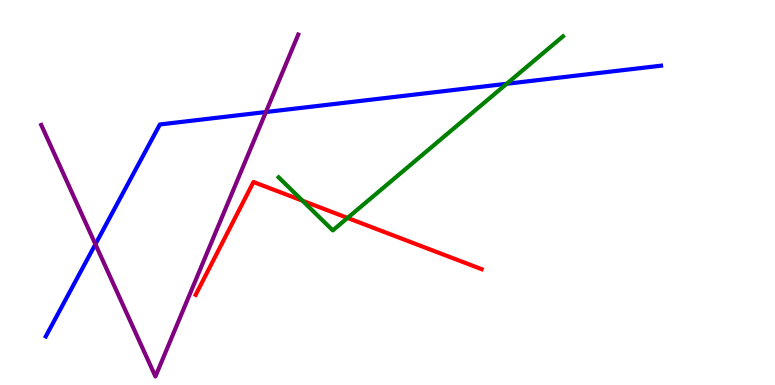[{'lines': ['blue', 'red'], 'intersections': []}, {'lines': ['green', 'red'], 'intersections': [{'x': 3.9, 'y': 4.79}, {'x': 4.48, 'y': 4.34}]}, {'lines': ['purple', 'red'], 'intersections': []}, {'lines': ['blue', 'green'], 'intersections': [{'x': 6.54, 'y': 7.82}]}, {'lines': ['blue', 'purple'], 'intersections': [{'x': 1.23, 'y': 3.66}, {'x': 3.43, 'y': 7.09}]}, {'lines': ['green', 'purple'], 'intersections': []}]